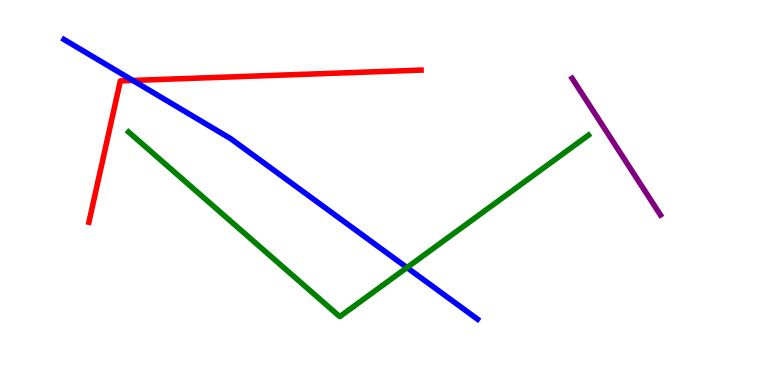[{'lines': ['blue', 'red'], 'intersections': [{'x': 1.71, 'y': 7.91}]}, {'lines': ['green', 'red'], 'intersections': []}, {'lines': ['purple', 'red'], 'intersections': []}, {'lines': ['blue', 'green'], 'intersections': [{'x': 5.25, 'y': 3.05}]}, {'lines': ['blue', 'purple'], 'intersections': []}, {'lines': ['green', 'purple'], 'intersections': []}]